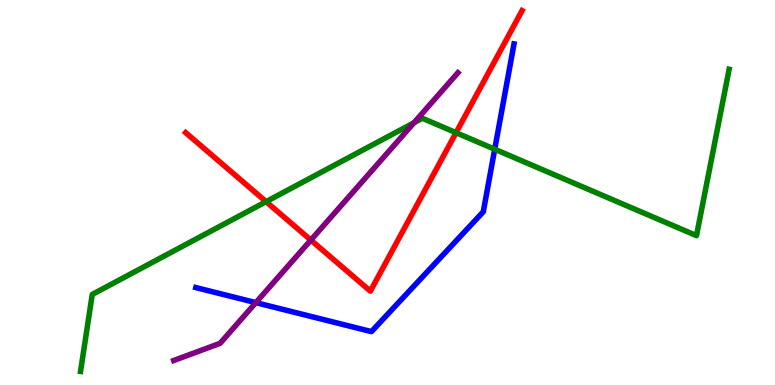[{'lines': ['blue', 'red'], 'intersections': []}, {'lines': ['green', 'red'], 'intersections': [{'x': 3.43, 'y': 4.76}, {'x': 5.88, 'y': 6.55}]}, {'lines': ['purple', 'red'], 'intersections': [{'x': 4.01, 'y': 3.76}]}, {'lines': ['blue', 'green'], 'intersections': [{'x': 6.38, 'y': 6.12}]}, {'lines': ['blue', 'purple'], 'intersections': [{'x': 3.3, 'y': 2.14}]}, {'lines': ['green', 'purple'], 'intersections': [{'x': 5.34, 'y': 6.81}]}]